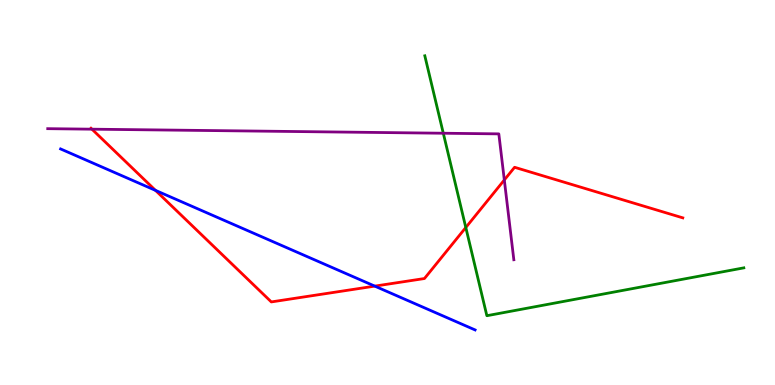[{'lines': ['blue', 'red'], 'intersections': [{'x': 2.01, 'y': 5.06}, {'x': 4.84, 'y': 2.57}]}, {'lines': ['green', 'red'], 'intersections': [{'x': 6.01, 'y': 4.09}]}, {'lines': ['purple', 'red'], 'intersections': [{'x': 1.19, 'y': 6.64}, {'x': 6.51, 'y': 5.33}]}, {'lines': ['blue', 'green'], 'intersections': []}, {'lines': ['blue', 'purple'], 'intersections': []}, {'lines': ['green', 'purple'], 'intersections': [{'x': 5.72, 'y': 6.54}]}]